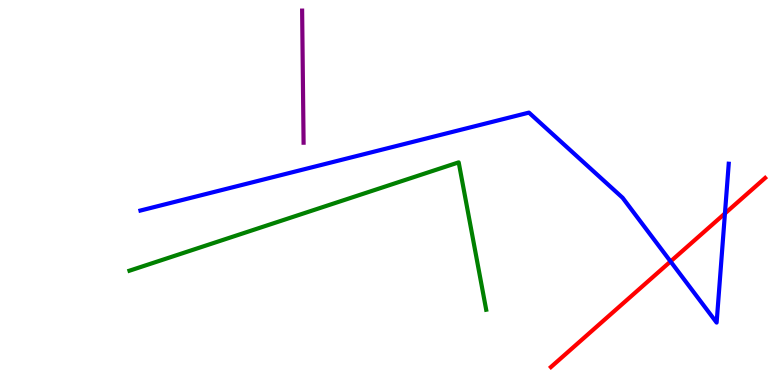[{'lines': ['blue', 'red'], 'intersections': [{'x': 8.65, 'y': 3.21}, {'x': 9.35, 'y': 4.46}]}, {'lines': ['green', 'red'], 'intersections': []}, {'lines': ['purple', 'red'], 'intersections': []}, {'lines': ['blue', 'green'], 'intersections': []}, {'lines': ['blue', 'purple'], 'intersections': []}, {'lines': ['green', 'purple'], 'intersections': []}]